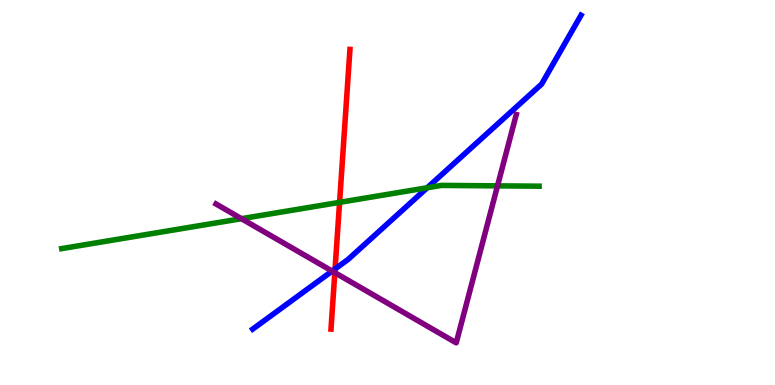[{'lines': ['blue', 'red'], 'intersections': [{'x': 4.32, 'y': 3.01}]}, {'lines': ['green', 'red'], 'intersections': [{'x': 4.38, 'y': 4.74}]}, {'lines': ['purple', 'red'], 'intersections': [{'x': 4.32, 'y': 2.92}]}, {'lines': ['blue', 'green'], 'intersections': [{'x': 5.51, 'y': 5.12}]}, {'lines': ['blue', 'purple'], 'intersections': [{'x': 4.29, 'y': 2.96}]}, {'lines': ['green', 'purple'], 'intersections': [{'x': 3.12, 'y': 4.32}, {'x': 6.42, 'y': 5.17}]}]